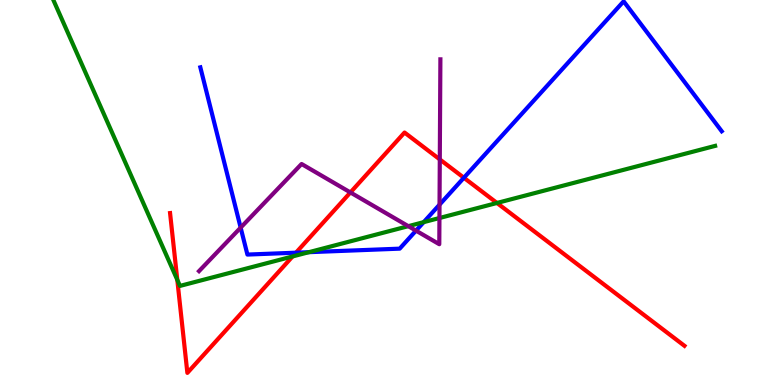[{'lines': ['blue', 'red'], 'intersections': [{'x': 3.82, 'y': 3.44}, {'x': 5.99, 'y': 5.38}]}, {'lines': ['green', 'red'], 'intersections': [{'x': 2.29, 'y': 2.73}, {'x': 3.78, 'y': 3.34}, {'x': 6.41, 'y': 4.73}]}, {'lines': ['purple', 'red'], 'intersections': [{'x': 4.52, 'y': 5.0}, {'x': 5.67, 'y': 5.86}]}, {'lines': ['blue', 'green'], 'intersections': [{'x': 3.99, 'y': 3.45}, {'x': 5.47, 'y': 4.23}]}, {'lines': ['blue', 'purple'], 'intersections': [{'x': 3.11, 'y': 4.09}, {'x': 5.37, 'y': 4.01}, {'x': 5.67, 'y': 4.68}]}, {'lines': ['green', 'purple'], 'intersections': [{'x': 5.27, 'y': 4.13}, {'x': 5.67, 'y': 4.34}]}]